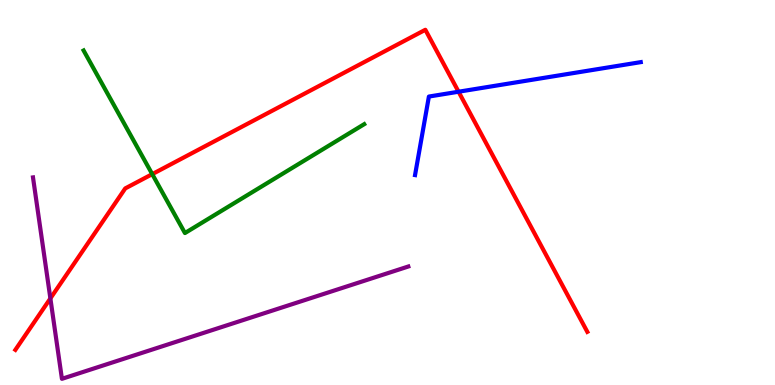[{'lines': ['blue', 'red'], 'intersections': [{'x': 5.92, 'y': 7.62}]}, {'lines': ['green', 'red'], 'intersections': [{'x': 1.96, 'y': 5.48}]}, {'lines': ['purple', 'red'], 'intersections': [{'x': 0.65, 'y': 2.25}]}, {'lines': ['blue', 'green'], 'intersections': []}, {'lines': ['blue', 'purple'], 'intersections': []}, {'lines': ['green', 'purple'], 'intersections': []}]